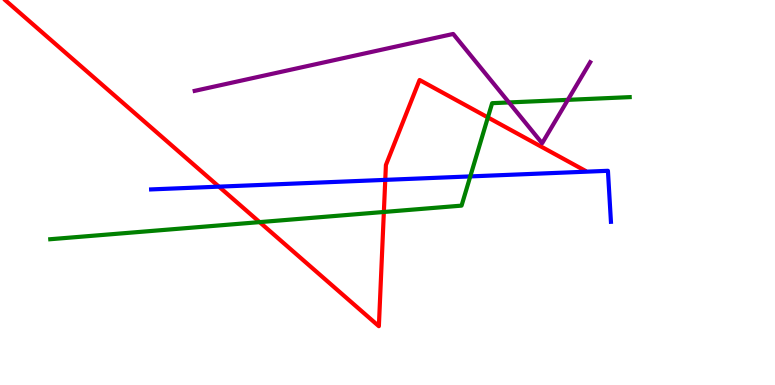[{'lines': ['blue', 'red'], 'intersections': [{'x': 2.83, 'y': 5.15}, {'x': 4.97, 'y': 5.33}]}, {'lines': ['green', 'red'], 'intersections': [{'x': 3.35, 'y': 4.23}, {'x': 4.95, 'y': 4.49}, {'x': 6.3, 'y': 6.95}]}, {'lines': ['purple', 'red'], 'intersections': []}, {'lines': ['blue', 'green'], 'intersections': [{'x': 6.07, 'y': 5.42}]}, {'lines': ['blue', 'purple'], 'intersections': []}, {'lines': ['green', 'purple'], 'intersections': [{'x': 6.57, 'y': 7.34}, {'x': 7.33, 'y': 7.41}]}]